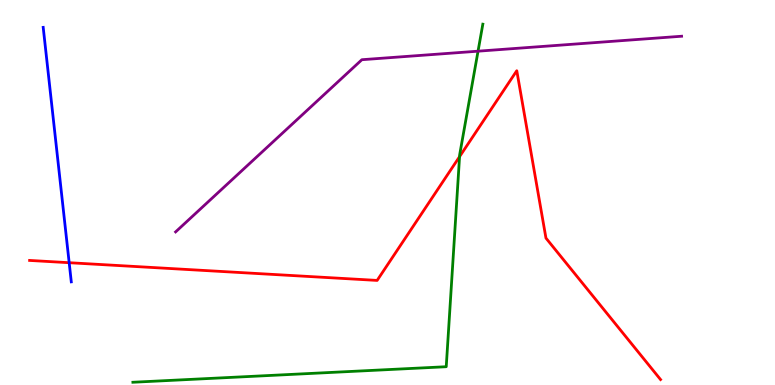[{'lines': ['blue', 'red'], 'intersections': [{'x': 0.893, 'y': 3.18}]}, {'lines': ['green', 'red'], 'intersections': [{'x': 5.93, 'y': 5.93}]}, {'lines': ['purple', 'red'], 'intersections': []}, {'lines': ['blue', 'green'], 'intersections': []}, {'lines': ['blue', 'purple'], 'intersections': []}, {'lines': ['green', 'purple'], 'intersections': [{'x': 6.17, 'y': 8.67}]}]